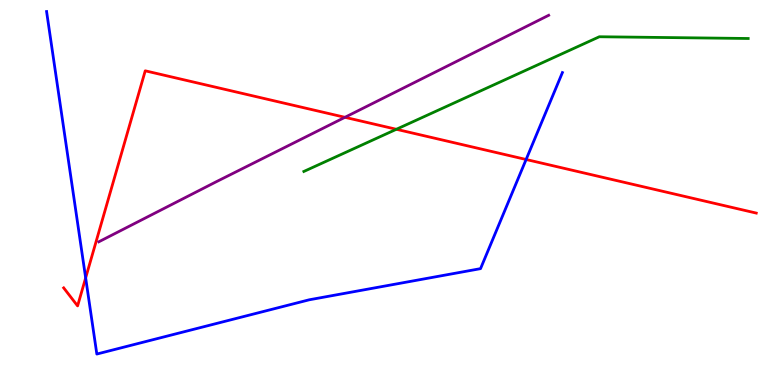[{'lines': ['blue', 'red'], 'intersections': [{'x': 1.11, 'y': 2.78}, {'x': 6.79, 'y': 5.86}]}, {'lines': ['green', 'red'], 'intersections': [{'x': 5.11, 'y': 6.64}]}, {'lines': ['purple', 'red'], 'intersections': [{'x': 4.45, 'y': 6.95}]}, {'lines': ['blue', 'green'], 'intersections': []}, {'lines': ['blue', 'purple'], 'intersections': []}, {'lines': ['green', 'purple'], 'intersections': []}]